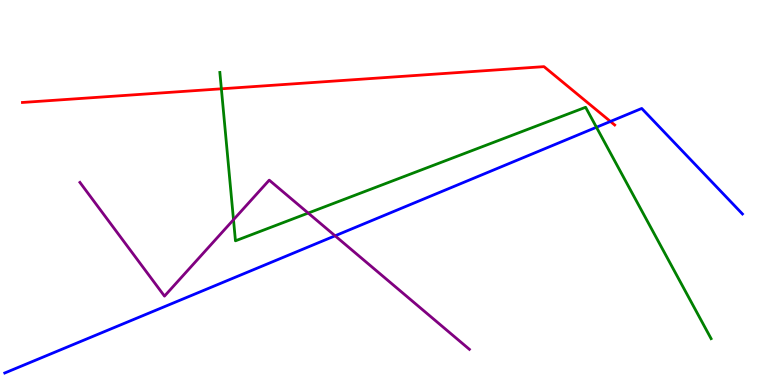[{'lines': ['blue', 'red'], 'intersections': [{'x': 7.88, 'y': 6.85}]}, {'lines': ['green', 'red'], 'intersections': [{'x': 2.86, 'y': 7.69}]}, {'lines': ['purple', 'red'], 'intersections': []}, {'lines': ['blue', 'green'], 'intersections': [{'x': 7.7, 'y': 6.69}]}, {'lines': ['blue', 'purple'], 'intersections': [{'x': 4.32, 'y': 3.88}]}, {'lines': ['green', 'purple'], 'intersections': [{'x': 3.01, 'y': 4.29}, {'x': 3.98, 'y': 4.47}]}]